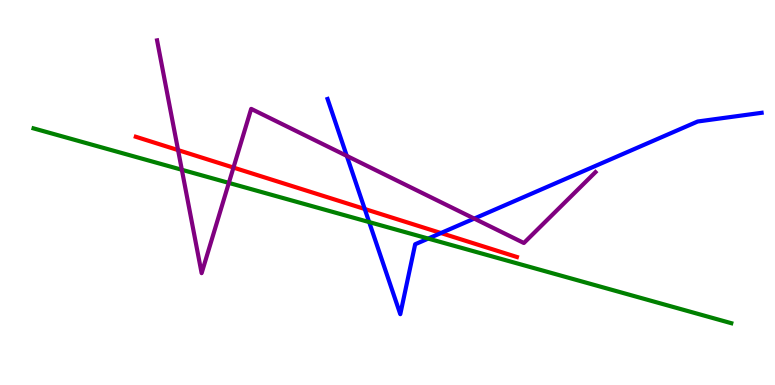[{'lines': ['blue', 'red'], 'intersections': [{'x': 4.71, 'y': 4.57}, {'x': 5.69, 'y': 3.95}]}, {'lines': ['green', 'red'], 'intersections': []}, {'lines': ['purple', 'red'], 'intersections': [{'x': 2.3, 'y': 6.1}, {'x': 3.01, 'y': 5.65}]}, {'lines': ['blue', 'green'], 'intersections': [{'x': 4.76, 'y': 4.23}, {'x': 5.53, 'y': 3.8}]}, {'lines': ['blue', 'purple'], 'intersections': [{'x': 4.47, 'y': 5.95}, {'x': 6.12, 'y': 4.32}]}, {'lines': ['green', 'purple'], 'intersections': [{'x': 2.35, 'y': 5.59}, {'x': 2.95, 'y': 5.25}]}]